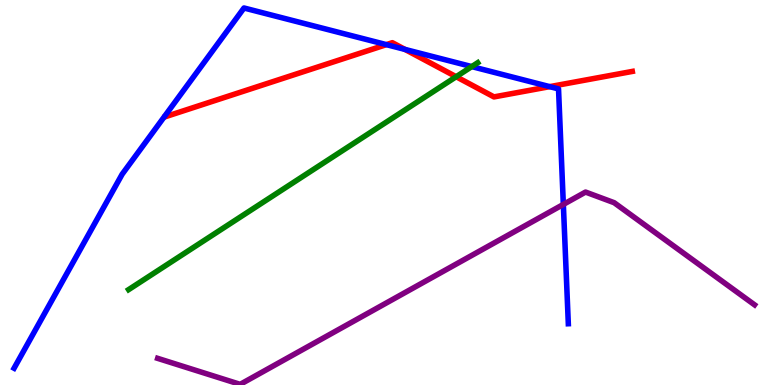[{'lines': ['blue', 'red'], 'intersections': [{'x': 4.99, 'y': 8.84}, {'x': 5.22, 'y': 8.72}, {'x': 7.09, 'y': 7.75}]}, {'lines': ['green', 'red'], 'intersections': [{'x': 5.89, 'y': 8.01}]}, {'lines': ['purple', 'red'], 'intersections': []}, {'lines': ['blue', 'green'], 'intersections': [{'x': 6.09, 'y': 8.27}]}, {'lines': ['blue', 'purple'], 'intersections': [{'x': 7.27, 'y': 4.69}]}, {'lines': ['green', 'purple'], 'intersections': []}]